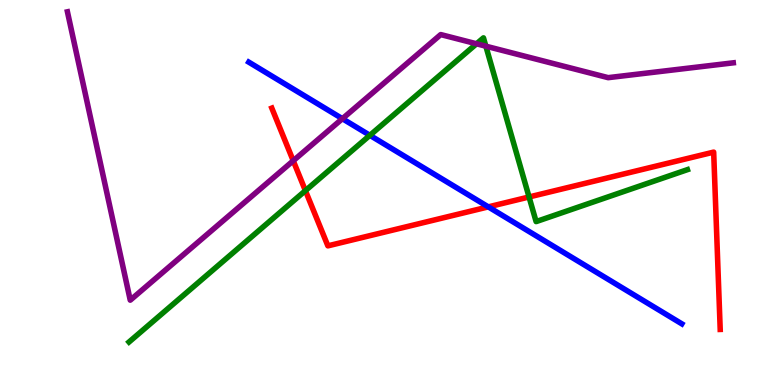[{'lines': ['blue', 'red'], 'intersections': [{'x': 6.3, 'y': 4.63}]}, {'lines': ['green', 'red'], 'intersections': [{'x': 3.94, 'y': 5.05}, {'x': 6.83, 'y': 4.88}]}, {'lines': ['purple', 'red'], 'intersections': [{'x': 3.78, 'y': 5.82}]}, {'lines': ['blue', 'green'], 'intersections': [{'x': 4.77, 'y': 6.49}]}, {'lines': ['blue', 'purple'], 'intersections': [{'x': 4.42, 'y': 6.92}]}, {'lines': ['green', 'purple'], 'intersections': [{'x': 6.15, 'y': 8.86}, {'x': 6.27, 'y': 8.8}]}]